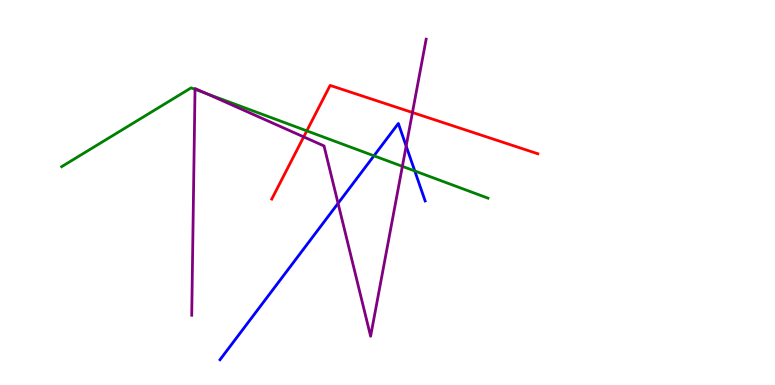[{'lines': ['blue', 'red'], 'intersections': []}, {'lines': ['green', 'red'], 'intersections': [{'x': 3.96, 'y': 6.6}]}, {'lines': ['purple', 'red'], 'intersections': [{'x': 3.92, 'y': 6.44}, {'x': 5.32, 'y': 7.08}]}, {'lines': ['blue', 'green'], 'intersections': [{'x': 4.83, 'y': 5.95}, {'x': 5.35, 'y': 5.56}]}, {'lines': ['blue', 'purple'], 'intersections': [{'x': 4.36, 'y': 4.72}, {'x': 5.24, 'y': 6.21}]}, {'lines': ['green', 'purple'], 'intersections': [{'x': 2.52, 'y': 7.68}, {'x': 2.66, 'y': 7.57}, {'x': 5.19, 'y': 5.68}]}]